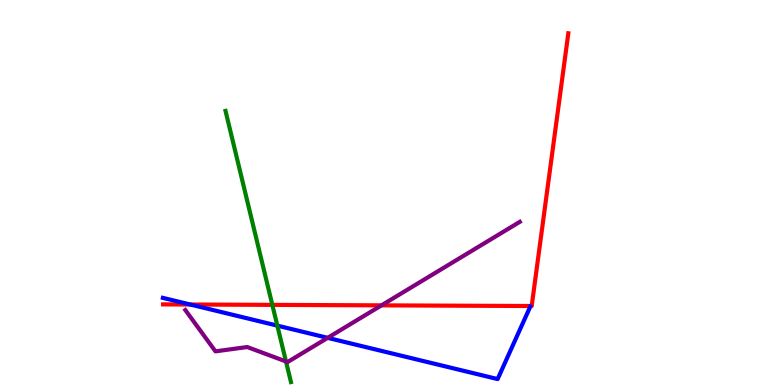[{'lines': ['blue', 'red'], 'intersections': [{'x': 2.46, 'y': 2.09}]}, {'lines': ['green', 'red'], 'intersections': [{'x': 3.51, 'y': 2.08}]}, {'lines': ['purple', 'red'], 'intersections': [{'x': 4.92, 'y': 2.07}]}, {'lines': ['blue', 'green'], 'intersections': [{'x': 3.58, 'y': 1.54}]}, {'lines': ['blue', 'purple'], 'intersections': [{'x': 4.23, 'y': 1.22}]}, {'lines': ['green', 'purple'], 'intersections': [{'x': 3.69, 'y': 0.611}]}]